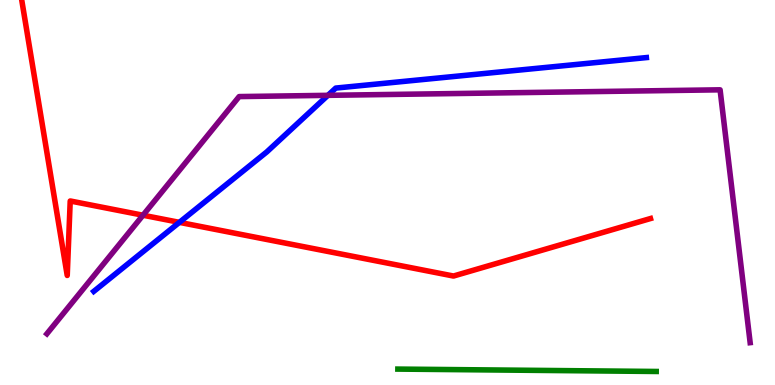[{'lines': ['blue', 'red'], 'intersections': [{'x': 2.31, 'y': 4.22}]}, {'lines': ['green', 'red'], 'intersections': []}, {'lines': ['purple', 'red'], 'intersections': [{'x': 1.85, 'y': 4.41}]}, {'lines': ['blue', 'green'], 'intersections': []}, {'lines': ['blue', 'purple'], 'intersections': [{'x': 4.23, 'y': 7.52}]}, {'lines': ['green', 'purple'], 'intersections': []}]